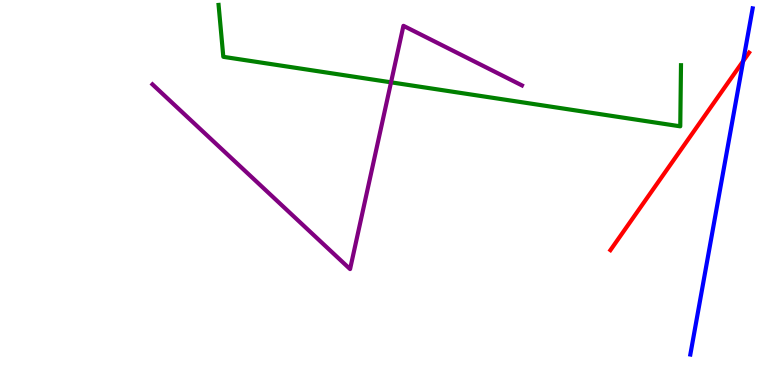[{'lines': ['blue', 'red'], 'intersections': [{'x': 9.59, 'y': 8.41}]}, {'lines': ['green', 'red'], 'intersections': []}, {'lines': ['purple', 'red'], 'intersections': []}, {'lines': ['blue', 'green'], 'intersections': []}, {'lines': ['blue', 'purple'], 'intersections': []}, {'lines': ['green', 'purple'], 'intersections': [{'x': 5.05, 'y': 7.86}]}]